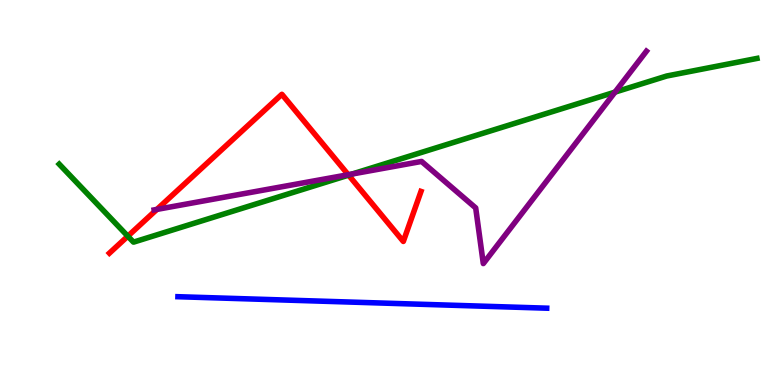[{'lines': ['blue', 'red'], 'intersections': []}, {'lines': ['green', 'red'], 'intersections': [{'x': 1.65, 'y': 3.87}, {'x': 4.5, 'y': 5.45}]}, {'lines': ['purple', 'red'], 'intersections': [{'x': 2.02, 'y': 4.56}, {'x': 4.49, 'y': 5.46}]}, {'lines': ['blue', 'green'], 'intersections': []}, {'lines': ['blue', 'purple'], 'intersections': []}, {'lines': ['green', 'purple'], 'intersections': [{'x': 4.54, 'y': 5.48}, {'x': 7.94, 'y': 7.61}]}]